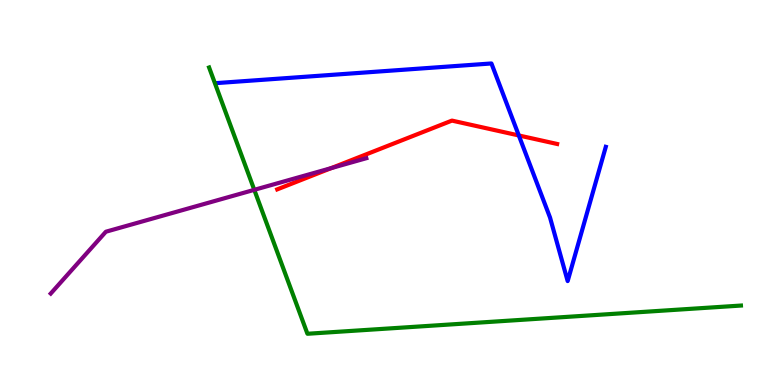[{'lines': ['blue', 'red'], 'intersections': [{'x': 6.69, 'y': 6.48}]}, {'lines': ['green', 'red'], 'intersections': []}, {'lines': ['purple', 'red'], 'intersections': [{'x': 4.27, 'y': 5.63}]}, {'lines': ['blue', 'green'], 'intersections': []}, {'lines': ['blue', 'purple'], 'intersections': []}, {'lines': ['green', 'purple'], 'intersections': [{'x': 3.28, 'y': 5.07}]}]